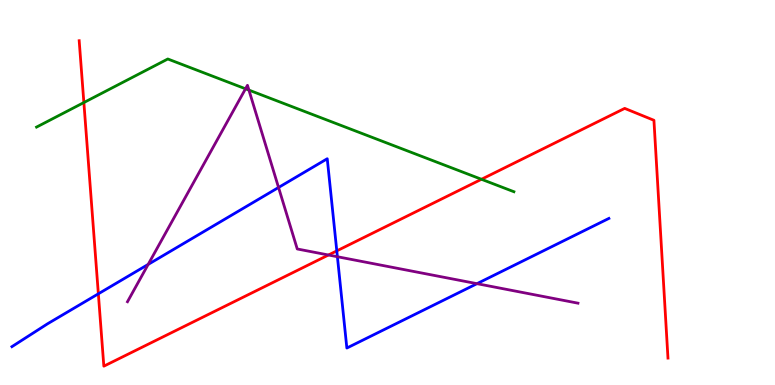[{'lines': ['blue', 'red'], 'intersections': [{'x': 1.27, 'y': 2.37}, {'x': 4.35, 'y': 3.48}]}, {'lines': ['green', 'red'], 'intersections': [{'x': 1.08, 'y': 7.34}, {'x': 6.21, 'y': 5.34}]}, {'lines': ['purple', 'red'], 'intersections': [{'x': 4.24, 'y': 3.38}]}, {'lines': ['blue', 'green'], 'intersections': []}, {'lines': ['blue', 'purple'], 'intersections': [{'x': 1.91, 'y': 3.13}, {'x': 3.59, 'y': 5.13}, {'x': 4.35, 'y': 3.33}, {'x': 6.15, 'y': 2.63}]}, {'lines': ['green', 'purple'], 'intersections': [{'x': 3.17, 'y': 7.69}, {'x': 3.21, 'y': 7.66}]}]